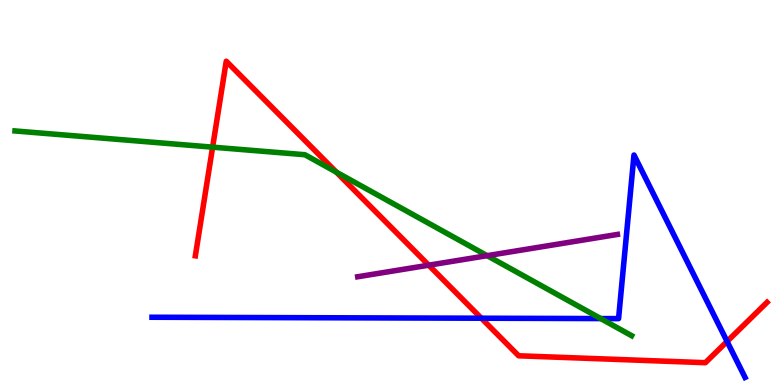[{'lines': ['blue', 'red'], 'intersections': [{'x': 6.21, 'y': 1.73}, {'x': 9.38, 'y': 1.13}]}, {'lines': ['green', 'red'], 'intersections': [{'x': 2.74, 'y': 6.18}, {'x': 4.34, 'y': 5.53}]}, {'lines': ['purple', 'red'], 'intersections': [{'x': 5.53, 'y': 3.11}]}, {'lines': ['blue', 'green'], 'intersections': [{'x': 7.75, 'y': 1.73}]}, {'lines': ['blue', 'purple'], 'intersections': []}, {'lines': ['green', 'purple'], 'intersections': [{'x': 6.29, 'y': 3.36}]}]